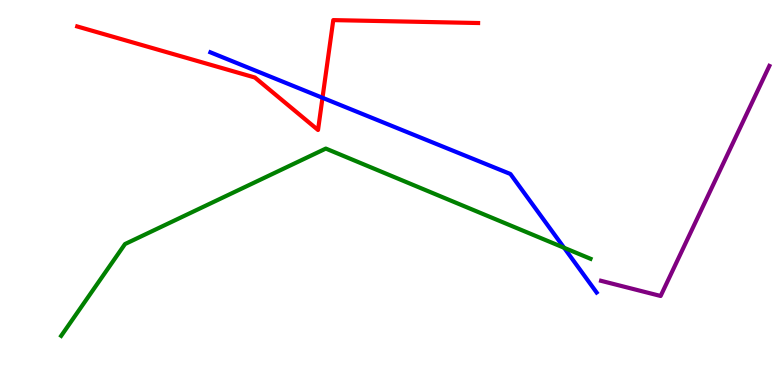[{'lines': ['blue', 'red'], 'intersections': [{'x': 4.16, 'y': 7.46}]}, {'lines': ['green', 'red'], 'intersections': []}, {'lines': ['purple', 'red'], 'intersections': []}, {'lines': ['blue', 'green'], 'intersections': [{'x': 7.28, 'y': 3.56}]}, {'lines': ['blue', 'purple'], 'intersections': []}, {'lines': ['green', 'purple'], 'intersections': []}]